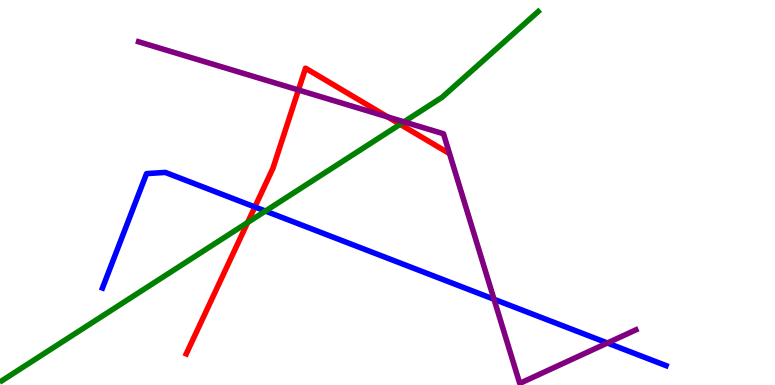[{'lines': ['blue', 'red'], 'intersections': [{'x': 3.29, 'y': 4.62}]}, {'lines': ['green', 'red'], 'intersections': [{'x': 3.19, 'y': 4.22}, {'x': 5.16, 'y': 6.77}]}, {'lines': ['purple', 'red'], 'intersections': [{'x': 3.85, 'y': 7.66}, {'x': 5.0, 'y': 6.96}]}, {'lines': ['blue', 'green'], 'intersections': [{'x': 3.42, 'y': 4.52}]}, {'lines': ['blue', 'purple'], 'intersections': [{'x': 6.37, 'y': 2.23}, {'x': 7.84, 'y': 1.09}]}, {'lines': ['green', 'purple'], 'intersections': [{'x': 5.21, 'y': 6.84}]}]